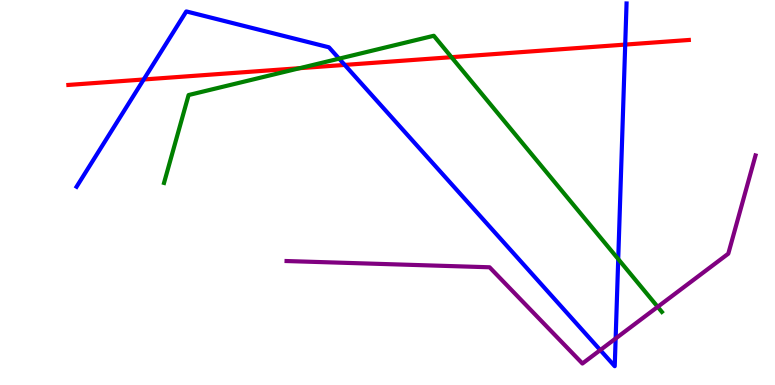[{'lines': ['blue', 'red'], 'intersections': [{'x': 1.85, 'y': 7.94}, {'x': 4.45, 'y': 8.31}, {'x': 8.07, 'y': 8.84}]}, {'lines': ['green', 'red'], 'intersections': [{'x': 3.87, 'y': 8.23}, {'x': 5.83, 'y': 8.51}]}, {'lines': ['purple', 'red'], 'intersections': []}, {'lines': ['blue', 'green'], 'intersections': [{'x': 4.38, 'y': 8.48}, {'x': 7.98, 'y': 3.27}]}, {'lines': ['blue', 'purple'], 'intersections': [{'x': 7.75, 'y': 0.907}, {'x': 7.94, 'y': 1.21}]}, {'lines': ['green', 'purple'], 'intersections': [{'x': 8.49, 'y': 2.03}]}]